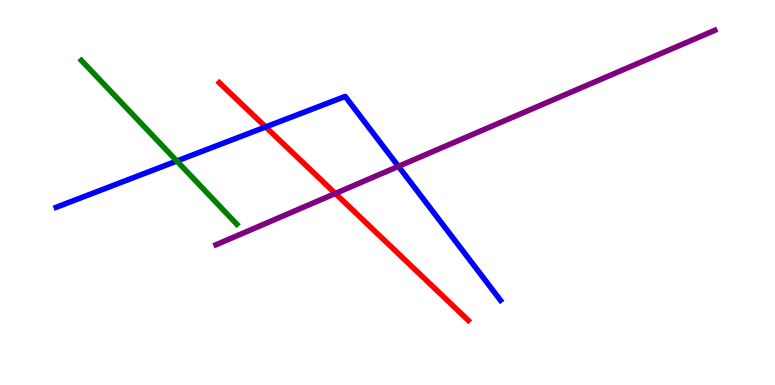[{'lines': ['blue', 'red'], 'intersections': [{'x': 3.43, 'y': 6.7}]}, {'lines': ['green', 'red'], 'intersections': []}, {'lines': ['purple', 'red'], 'intersections': [{'x': 4.33, 'y': 4.97}]}, {'lines': ['blue', 'green'], 'intersections': [{'x': 2.28, 'y': 5.82}]}, {'lines': ['blue', 'purple'], 'intersections': [{'x': 5.14, 'y': 5.68}]}, {'lines': ['green', 'purple'], 'intersections': []}]